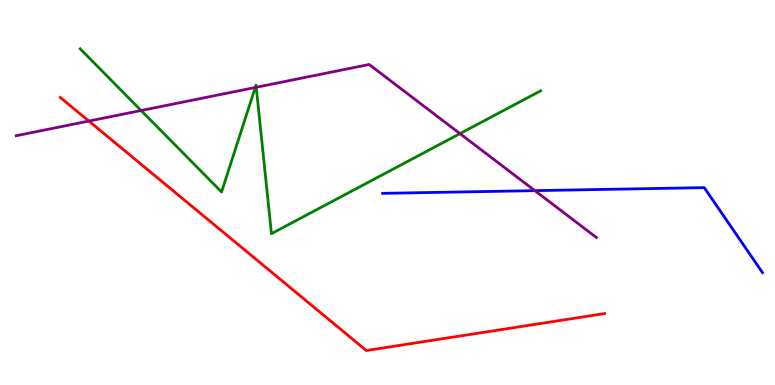[{'lines': ['blue', 'red'], 'intersections': []}, {'lines': ['green', 'red'], 'intersections': []}, {'lines': ['purple', 'red'], 'intersections': [{'x': 1.15, 'y': 6.86}]}, {'lines': ['blue', 'green'], 'intersections': []}, {'lines': ['blue', 'purple'], 'intersections': [{'x': 6.9, 'y': 5.05}]}, {'lines': ['green', 'purple'], 'intersections': [{'x': 1.82, 'y': 7.13}, {'x': 3.29, 'y': 7.73}, {'x': 3.31, 'y': 7.73}, {'x': 5.94, 'y': 6.53}]}]